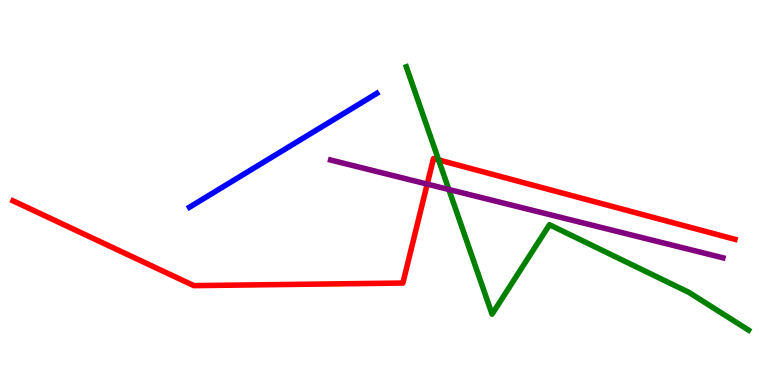[{'lines': ['blue', 'red'], 'intersections': []}, {'lines': ['green', 'red'], 'intersections': [{'x': 5.66, 'y': 5.85}]}, {'lines': ['purple', 'red'], 'intersections': [{'x': 5.51, 'y': 5.22}]}, {'lines': ['blue', 'green'], 'intersections': []}, {'lines': ['blue', 'purple'], 'intersections': []}, {'lines': ['green', 'purple'], 'intersections': [{'x': 5.79, 'y': 5.08}]}]